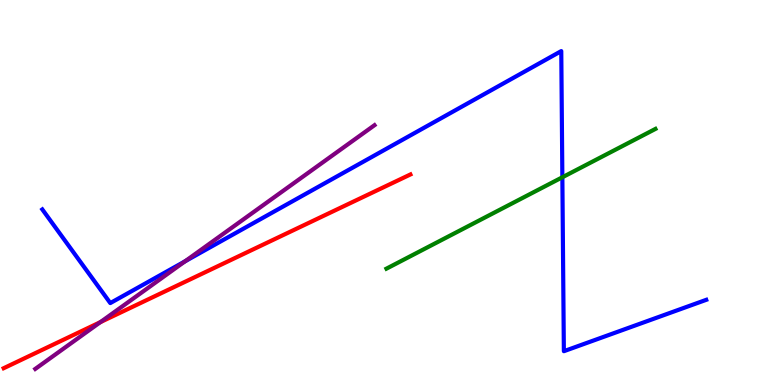[{'lines': ['blue', 'red'], 'intersections': []}, {'lines': ['green', 'red'], 'intersections': []}, {'lines': ['purple', 'red'], 'intersections': [{'x': 1.3, 'y': 1.63}]}, {'lines': ['blue', 'green'], 'intersections': [{'x': 7.26, 'y': 5.4}]}, {'lines': ['blue', 'purple'], 'intersections': [{'x': 2.39, 'y': 3.21}]}, {'lines': ['green', 'purple'], 'intersections': []}]